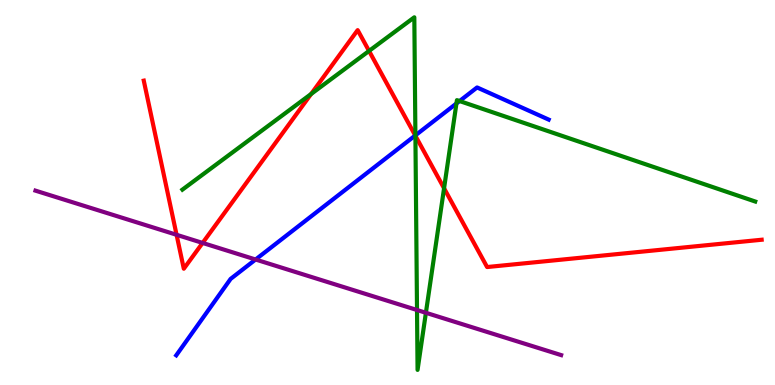[{'lines': ['blue', 'red'], 'intersections': [{'x': 5.36, 'y': 6.48}]}, {'lines': ['green', 'red'], 'intersections': [{'x': 4.01, 'y': 7.56}, {'x': 4.76, 'y': 8.68}, {'x': 5.36, 'y': 6.47}, {'x': 5.73, 'y': 5.11}]}, {'lines': ['purple', 'red'], 'intersections': [{'x': 2.28, 'y': 3.9}, {'x': 2.61, 'y': 3.69}]}, {'lines': ['blue', 'green'], 'intersections': [{'x': 5.36, 'y': 6.48}, {'x': 5.89, 'y': 7.31}, {'x': 5.93, 'y': 7.38}]}, {'lines': ['blue', 'purple'], 'intersections': [{'x': 3.3, 'y': 3.26}]}, {'lines': ['green', 'purple'], 'intersections': [{'x': 5.38, 'y': 1.95}, {'x': 5.5, 'y': 1.88}]}]